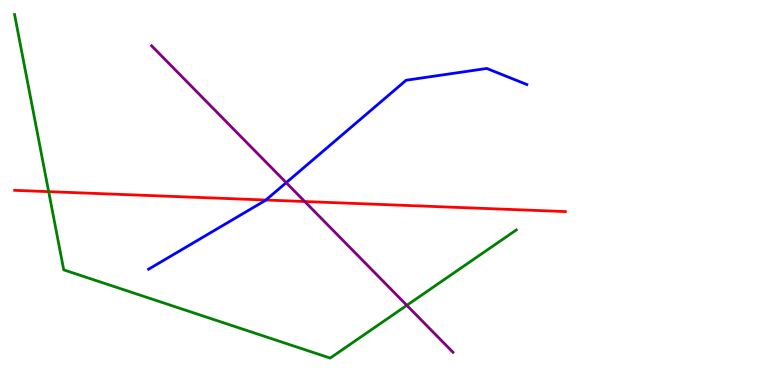[{'lines': ['blue', 'red'], 'intersections': [{'x': 3.43, 'y': 4.8}]}, {'lines': ['green', 'red'], 'intersections': [{'x': 0.628, 'y': 5.02}]}, {'lines': ['purple', 'red'], 'intersections': [{'x': 3.93, 'y': 4.77}]}, {'lines': ['blue', 'green'], 'intersections': []}, {'lines': ['blue', 'purple'], 'intersections': [{'x': 3.69, 'y': 5.26}]}, {'lines': ['green', 'purple'], 'intersections': [{'x': 5.25, 'y': 2.07}]}]